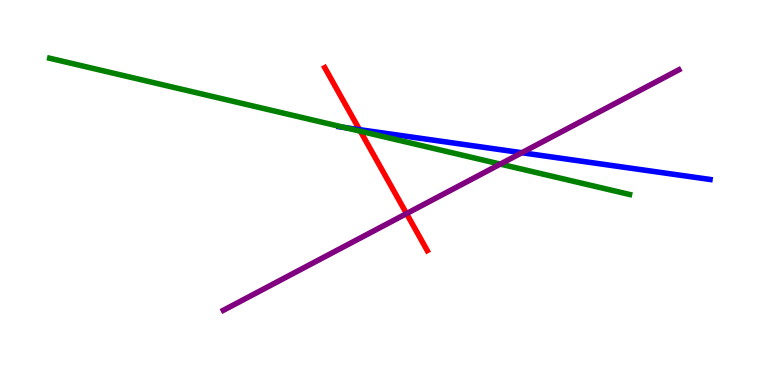[{'lines': ['blue', 'red'], 'intersections': [{'x': 4.64, 'y': 6.63}]}, {'lines': ['green', 'red'], 'intersections': [{'x': 4.65, 'y': 6.59}]}, {'lines': ['purple', 'red'], 'intersections': [{'x': 5.25, 'y': 4.45}]}, {'lines': ['blue', 'green'], 'intersections': [{'x': 4.45, 'y': 6.69}]}, {'lines': ['blue', 'purple'], 'intersections': [{'x': 6.73, 'y': 6.03}]}, {'lines': ['green', 'purple'], 'intersections': [{'x': 6.46, 'y': 5.74}]}]